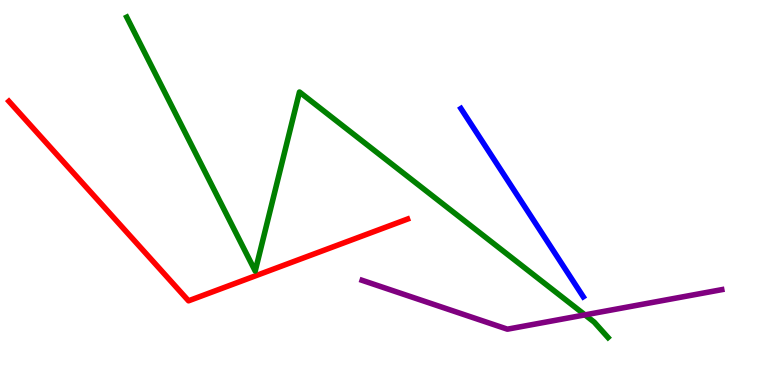[{'lines': ['blue', 'red'], 'intersections': []}, {'lines': ['green', 'red'], 'intersections': []}, {'lines': ['purple', 'red'], 'intersections': []}, {'lines': ['blue', 'green'], 'intersections': []}, {'lines': ['blue', 'purple'], 'intersections': []}, {'lines': ['green', 'purple'], 'intersections': [{'x': 7.55, 'y': 1.82}]}]